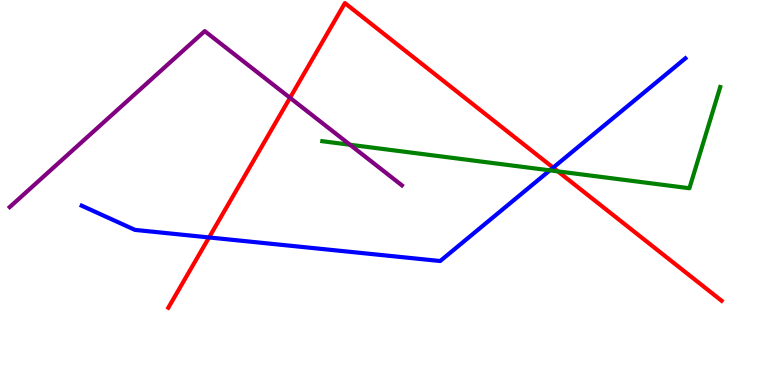[{'lines': ['blue', 'red'], 'intersections': [{'x': 2.7, 'y': 3.83}, {'x': 7.14, 'y': 5.65}]}, {'lines': ['green', 'red'], 'intersections': [{'x': 7.2, 'y': 5.55}]}, {'lines': ['purple', 'red'], 'intersections': [{'x': 3.74, 'y': 7.46}]}, {'lines': ['blue', 'green'], 'intersections': [{'x': 7.1, 'y': 5.58}]}, {'lines': ['blue', 'purple'], 'intersections': []}, {'lines': ['green', 'purple'], 'intersections': [{'x': 4.52, 'y': 6.24}]}]